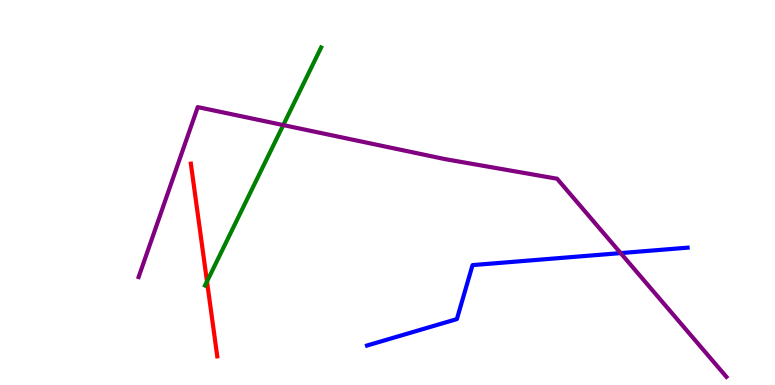[{'lines': ['blue', 'red'], 'intersections': []}, {'lines': ['green', 'red'], 'intersections': [{'x': 2.67, 'y': 2.69}]}, {'lines': ['purple', 'red'], 'intersections': []}, {'lines': ['blue', 'green'], 'intersections': []}, {'lines': ['blue', 'purple'], 'intersections': [{'x': 8.01, 'y': 3.43}]}, {'lines': ['green', 'purple'], 'intersections': [{'x': 3.66, 'y': 6.75}]}]